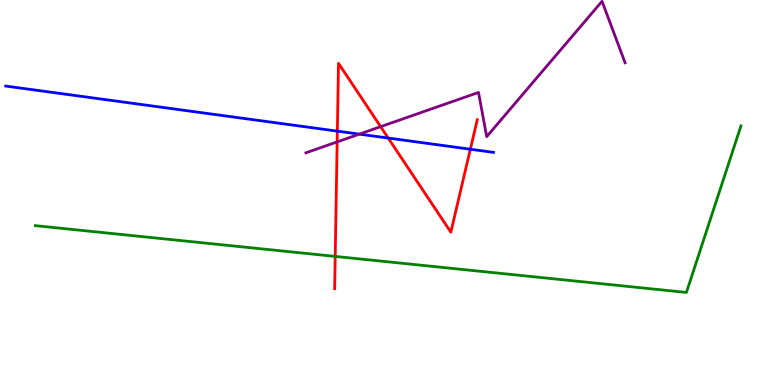[{'lines': ['blue', 'red'], 'intersections': [{'x': 4.35, 'y': 6.59}, {'x': 5.01, 'y': 6.41}, {'x': 6.07, 'y': 6.12}]}, {'lines': ['green', 'red'], 'intersections': [{'x': 4.33, 'y': 3.34}]}, {'lines': ['purple', 'red'], 'intersections': [{'x': 4.35, 'y': 6.31}, {'x': 4.91, 'y': 6.71}]}, {'lines': ['blue', 'green'], 'intersections': []}, {'lines': ['blue', 'purple'], 'intersections': [{'x': 4.64, 'y': 6.52}]}, {'lines': ['green', 'purple'], 'intersections': []}]